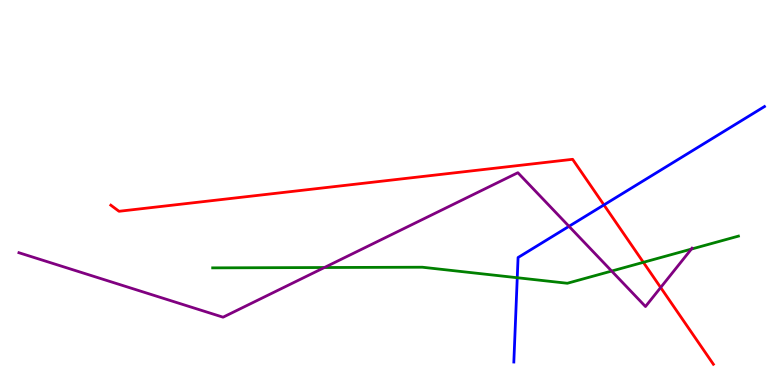[{'lines': ['blue', 'red'], 'intersections': [{'x': 7.79, 'y': 4.68}]}, {'lines': ['green', 'red'], 'intersections': [{'x': 8.3, 'y': 3.19}]}, {'lines': ['purple', 'red'], 'intersections': [{'x': 8.52, 'y': 2.53}]}, {'lines': ['blue', 'green'], 'intersections': [{'x': 6.67, 'y': 2.79}]}, {'lines': ['blue', 'purple'], 'intersections': [{'x': 7.34, 'y': 4.12}]}, {'lines': ['green', 'purple'], 'intersections': [{'x': 4.19, 'y': 3.05}, {'x': 7.89, 'y': 2.96}, {'x': 8.92, 'y': 3.53}]}]